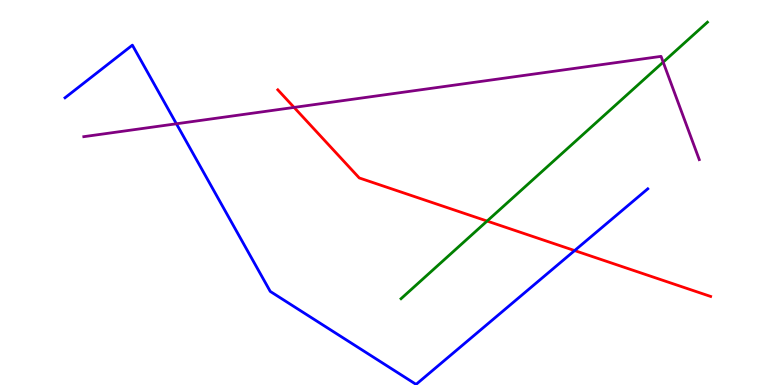[{'lines': ['blue', 'red'], 'intersections': [{'x': 7.41, 'y': 3.49}]}, {'lines': ['green', 'red'], 'intersections': [{'x': 6.28, 'y': 4.26}]}, {'lines': ['purple', 'red'], 'intersections': [{'x': 3.79, 'y': 7.21}]}, {'lines': ['blue', 'green'], 'intersections': []}, {'lines': ['blue', 'purple'], 'intersections': [{'x': 2.28, 'y': 6.78}]}, {'lines': ['green', 'purple'], 'intersections': [{'x': 8.56, 'y': 8.39}]}]